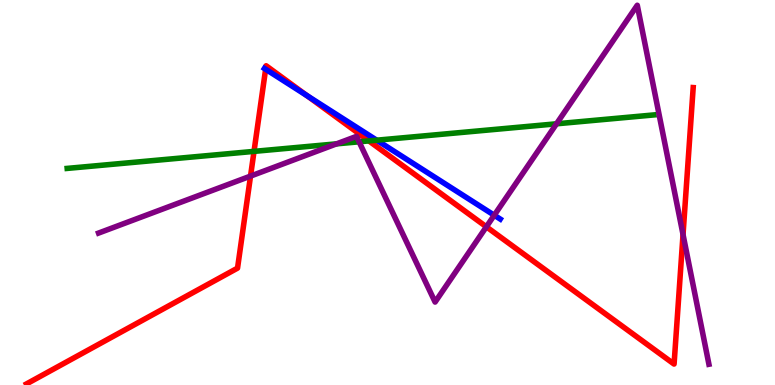[{'lines': ['blue', 'red'], 'intersections': [{'x': 3.43, 'y': 8.2}, {'x': 3.96, 'y': 7.51}]}, {'lines': ['green', 'red'], 'intersections': [{'x': 3.28, 'y': 6.07}, {'x': 4.76, 'y': 6.34}]}, {'lines': ['purple', 'red'], 'intersections': [{'x': 3.23, 'y': 5.43}, {'x': 6.28, 'y': 4.11}, {'x': 8.81, 'y': 3.91}]}, {'lines': ['blue', 'green'], 'intersections': [{'x': 4.86, 'y': 6.36}]}, {'lines': ['blue', 'purple'], 'intersections': [{'x': 6.38, 'y': 4.41}]}, {'lines': ['green', 'purple'], 'intersections': [{'x': 4.34, 'y': 6.26}, {'x': 4.63, 'y': 6.32}, {'x': 7.18, 'y': 6.78}]}]